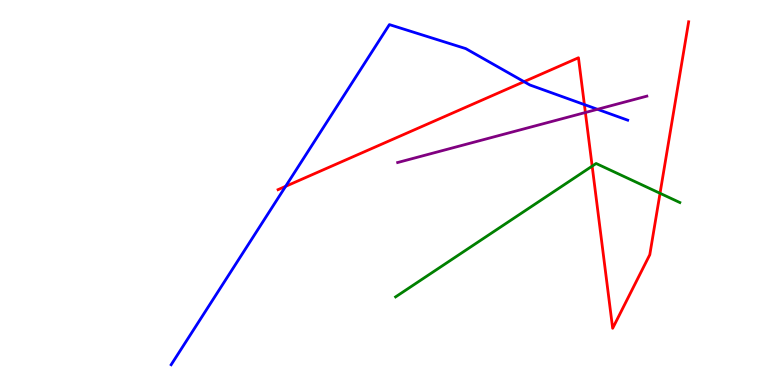[{'lines': ['blue', 'red'], 'intersections': [{'x': 3.69, 'y': 5.16}, {'x': 6.76, 'y': 7.88}, {'x': 7.54, 'y': 7.28}]}, {'lines': ['green', 'red'], 'intersections': [{'x': 7.64, 'y': 5.69}, {'x': 8.52, 'y': 4.98}]}, {'lines': ['purple', 'red'], 'intersections': [{'x': 7.55, 'y': 7.08}]}, {'lines': ['blue', 'green'], 'intersections': []}, {'lines': ['blue', 'purple'], 'intersections': [{'x': 7.71, 'y': 7.16}]}, {'lines': ['green', 'purple'], 'intersections': []}]